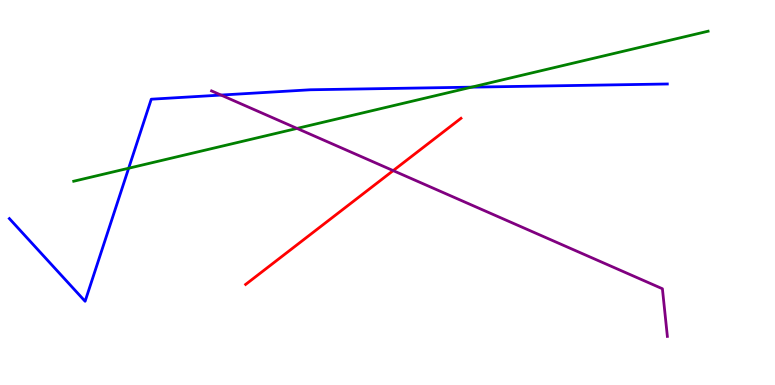[{'lines': ['blue', 'red'], 'intersections': []}, {'lines': ['green', 'red'], 'intersections': []}, {'lines': ['purple', 'red'], 'intersections': [{'x': 5.07, 'y': 5.57}]}, {'lines': ['blue', 'green'], 'intersections': [{'x': 1.66, 'y': 5.63}, {'x': 6.08, 'y': 7.74}]}, {'lines': ['blue', 'purple'], 'intersections': [{'x': 2.85, 'y': 7.53}]}, {'lines': ['green', 'purple'], 'intersections': [{'x': 3.83, 'y': 6.66}]}]